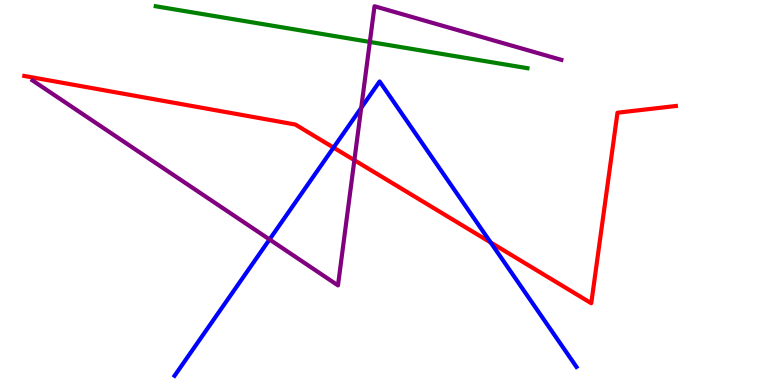[{'lines': ['blue', 'red'], 'intersections': [{'x': 4.3, 'y': 6.17}, {'x': 6.33, 'y': 3.7}]}, {'lines': ['green', 'red'], 'intersections': []}, {'lines': ['purple', 'red'], 'intersections': [{'x': 4.57, 'y': 5.84}]}, {'lines': ['blue', 'green'], 'intersections': []}, {'lines': ['blue', 'purple'], 'intersections': [{'x': 3.48, 'y': 3.78}, {'x': 4.66, 'y': 7.2}]}, {'lines': ['green', 'purple'], 'intersections': [{'x': 4.77, 'y': 8.91}]}]